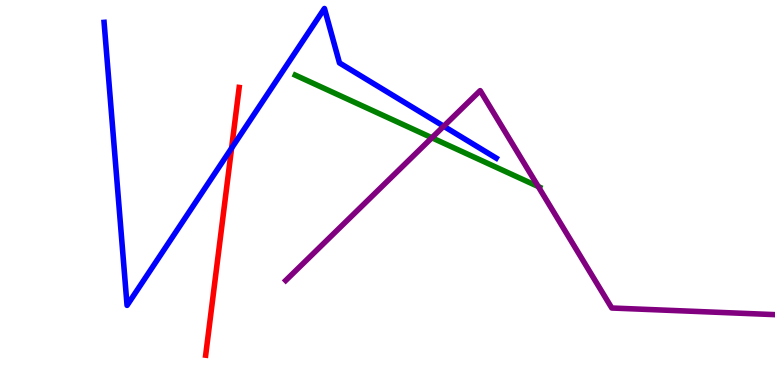[{'lines': ['blue', 'red'], 'intersections': [{'x': 2.99, 'y': 6.15}]}, {'lines': ['green', 'red'], 'intersections': []}, {'lines': ['purple', 'red'], 'intersections': []}, {'lines': ['blue', 'green'], 'intersections': []}, {'lines': ['blue', 'purple'], 'intersections': [{'x': 5.73, 'y': 6.72}]}, {'lines': ['green', 'purple'], 'intersections': [{'x': 5.57, 'y': 6.42}, {'x': 6.95, 'y': 5.15}]}]